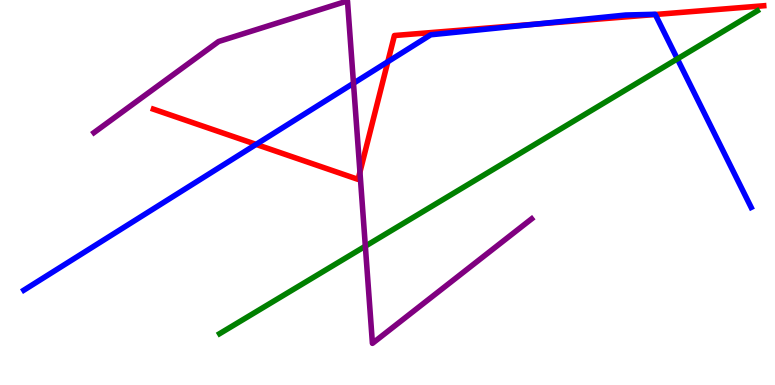[{'lines': ['blue', 'red'], 'intersections': [{'x': 3.3, 'y': 6.25}, {'x': 5.0, 'y': 8.4}, {'x': 6.91, 'y': 9.37}, {'x': 8.46, 'y': 9.62}]}, {'lines': ['green', 'red'], 'intersections': []}, {'lines': ['purple', 'red'], 'intersections': [{'x': 4.64, 'y': 5.53}]}, {'lines': ['blue', 'green'], 'intersections': [{'x': 8.74, 'y': 8.47}]}, {'lines': ['blue', 'purple'], 'intersections': [{'x': 4.56, 'y': 7.84}]}, {'lines': ['green', 'purple'], 'intersections': [{'x': 4.71, 'y': 3.61}]}]